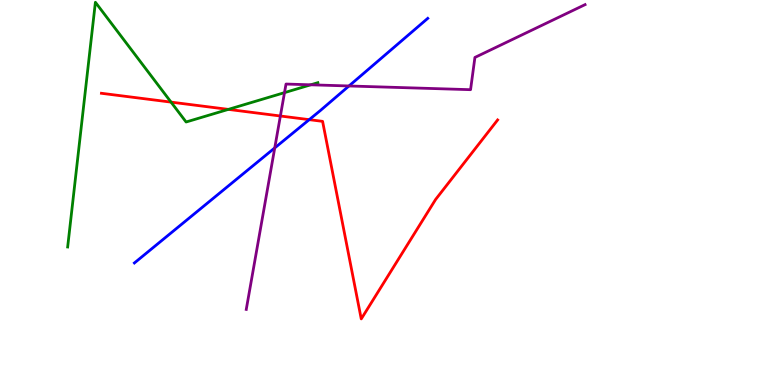[{'lines': ['blue', 'red'], 'intersections': [{'x': 3.99, 'y': 6.89}]}, {'lines': ['green', 'red'], 'intersections': [{'x': 2.21, 'y': 7.35}, {'x': 2.95, 'y': 7.16}]}, {'lines': ['purple', 'red'], 'intersections': [{'x': 3.62, 'y': 6.99}]}, {'lines': ['blue', 'green'], 'intersections': []}, {'lines': ['blue', 'purple'], 'intersections': [{'x': 3.55, 'y': 6.16}, {'x': 4.5, 'y': 7.77}]}, {'lines': ['green', 'purple'], 'intersections': [{'x': 3.67, 'y': 7.59}, {'x': 4.01, 'y': 7.8}]}]